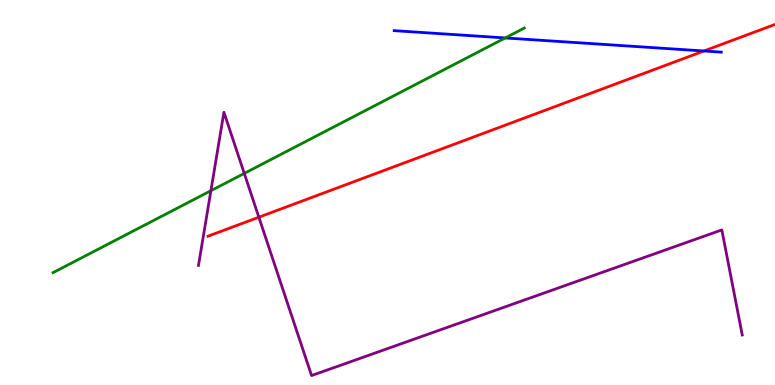[{'lines': ['blue', 'red'], 'intersections': [{'x': 9.08, 'y': 8.68}]}, {'lines': ['green', 'red'], 'intersections': []}, {'lines': ['purple', 'red'], 'intersections': [{'x': 3.34, 'y': 4.36}]}, {'lines': ['blue', 'green'], 'intersections': [{'x': 6.52, 'y': 9.01}]}, {'lines': ['blue', 'purple'], 'intersections': []}, {'lines': ['green', 'purple'], 'intersections': [{'x': 2.72, 'y': 5.05}, {'x': 3.15, 'y': 5.5}]}]